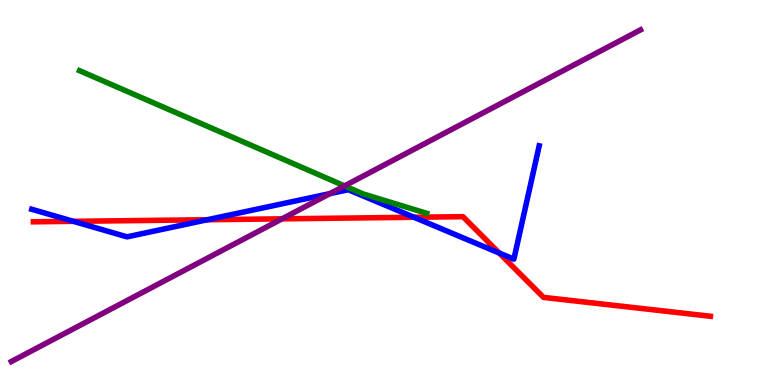[{'lines': ['blue', 'red'], 'intersections': [{'x': 0.947, 'y': 4.25}, {'x': 2.68, 'y': 4.29}, {'x': 5.34, 'y': 4.36}, {'x': 6.44, 'y': 3.43}]}, {'lines': ['green', 'red'], 'intersections': []}, {'lines': ['purple', 'red'], 'intersections': [{'x': 3.64, 'y': 4.32}]}, {'lines': ['blue', 'green'], 'intersections': []}, {'lines': ['blue', 'purple'], 'intersections': [{'x': 4.26, 'y': 4.97}]}, {'lines': ['green', 'purple'], 'intersections': [{'x': 4.45, 'y': 5.17}]}]